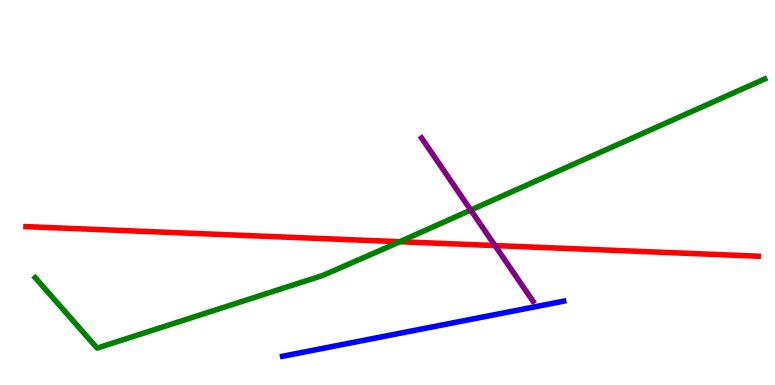[{'lines': ['blue', 'red'], 'intersections': []}, {'lines': ['green', 'red'], 'intersections': [{'x': 5.16, 'y': 3.72}]}, {'lines': ['purple', 'red'], 'intersections': [{'x': 6.39, 'y': 3.62}]}, {'lines': ['blue', 'green'], 'intersections': []}, {'lines': ['blue', 'purple'], 'intersections': []}, {'lines': ['green', 'purple'], 'intersections': [{'x': 6.07, 'y': 4.54}]}]